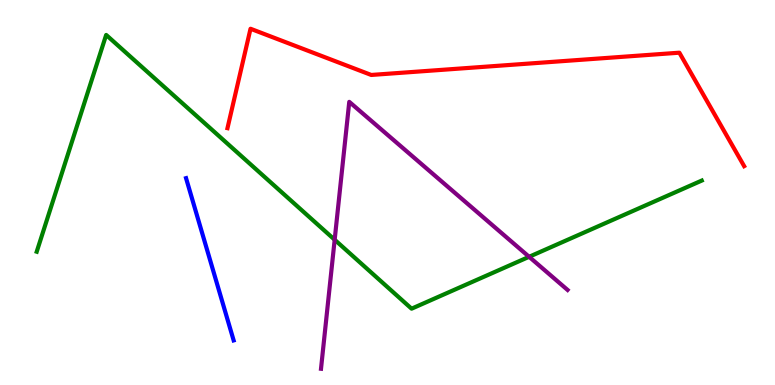[{'lines': ['blue', 'red'], 'intersections': []}, {'lines': ['green', 'red'], 'intersections': []}, {'lines': ['purple', 'red'], 'intersections': []}, {'lines': ['blue', 'green'], 'intersections': []}, {'lines': ['blue', 'purple'], 'intersections': []}, {'lines': ['green', 'purple'], 'intersections': [{'x': 4.32, 'y': 3.77}, {'x': 6.83, 'y': 3.33}]}]